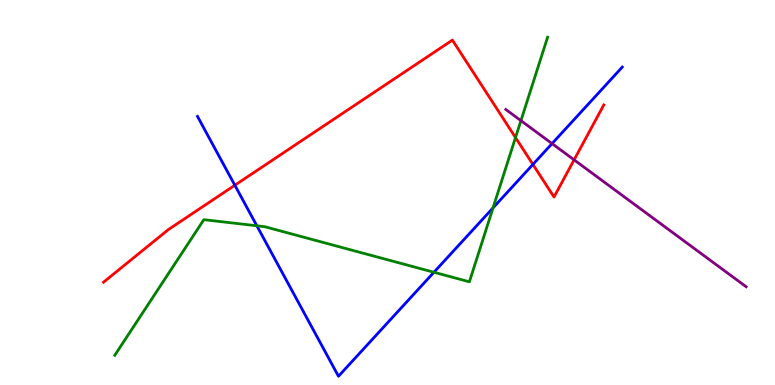[{'lines': ['blue', 'red'], 'intersections': [{'x': 3.03, 'y': 5.19}, {'x': 6.88, 'y': 5.73}]}, {'lines': ['green', 'red'], 'intersections': [{'x': 6.65, 'y': 6.43}]}, {'lines': ['purple', 'red'], 'intersections': [{'x': 7.41, 'y': 5.85}]}, {'lines': ['blue', 'green'], 'intersections': [{'x': 3.31, 'y': 4.14}, {'x': 5.6, 'y': 2.93}, {'x': 6.36, 'y': 4.6}]}, {'lines': ['blue', 'purple'], 'intersections': [{'x': 7.12, 'y': 6.27}]}, {'lines': ['green', 'purple'], 'intersections': [{'x': 6.72, 'y': 6.87}]}]